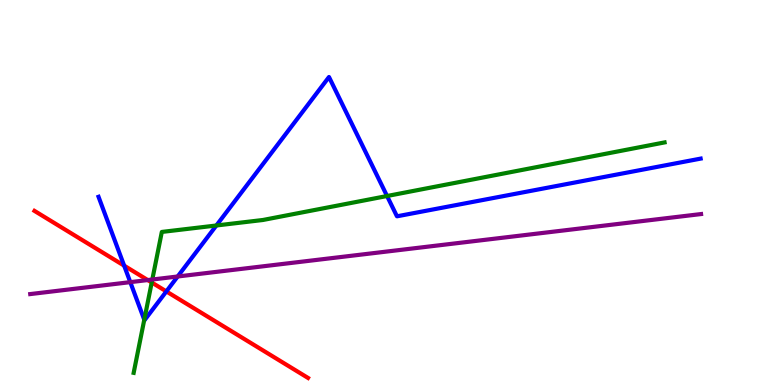[{'lines': ['blue', 'red'], 'intersections': [{'x': 1.6, 'y': 3.1}, {'x': 2.15, 'y': 2.43}]}, {'lines': ['green', 'red'], 'intersections': [{'x': 1.96, 'y': 2.66}]}, {'lines': ['purple', 'red'], 'intersections': [{'x': 1.91, 'y': 2.73}]}, {'lines': ['blue', 'green'], 'intersections': [{'x': 1.86, 'y': 1.69}, {'x': 2.79, 'y': 4.14}, {'x': 4.99, 'y': 4.91}]}, {'lines': ['blue', 'purple'], 'intersections': [{'x': 1.68, 'y': 2.67}, {'x': 2.29, 'y': 2.82}]}, {'lines': ['green', 'purple'], 'intersections': [{'x': 1.97, 'y': 2.74}]}]